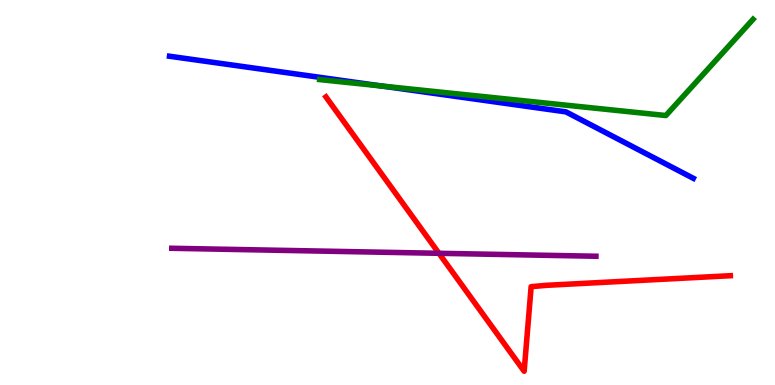[{'lines': ['blue', 'red'], 'intersections': []}, {'lines': ['green', 'red'], 'intersections': []}, {'lines': ['purple', 'red'], 'intersections': [{'x': 5.66, 'y': 3.42}]}, {'lines': ['blue', 'green'], 'intersections': [{'x': 4.93, 'y': 7.76}]}, {'lines': ['blue', 'purple'], 'intersections': []}, {'lines': ['green', 'purple'], 'intersections': []}]